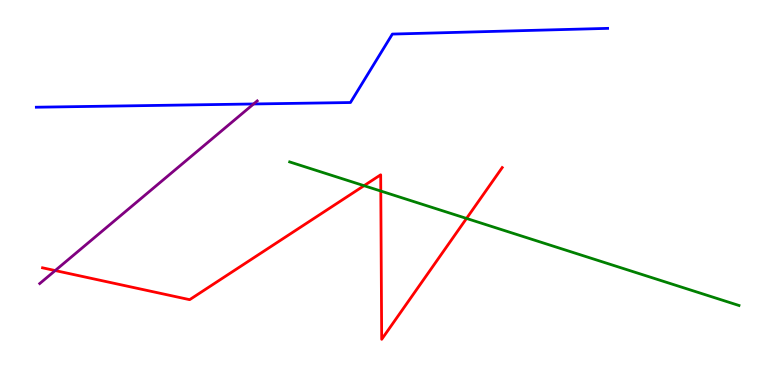[{'lines': ['blue', 'red'], 'intersections': []}, {'lines': ['green', 'red'], 'intersections': [{'x': 4.7, 'y': 5.18}, {'x': 4.91, 'y': 5.04}, {'x': 6.02, 'y': 4.33}]}, {'lines': ['purple', 'red'], 'intersections': [{'x': 0.712, 'y': 2.97}]}, {'lines': ['blue', 'green'], 'intersections': []}, {'lines': ['blue', 'purple'], 'intersections': [{'x': 3.27, 'y': 7.3}]}, {'lines': ['green', 'purple'], 'intersections': []}]